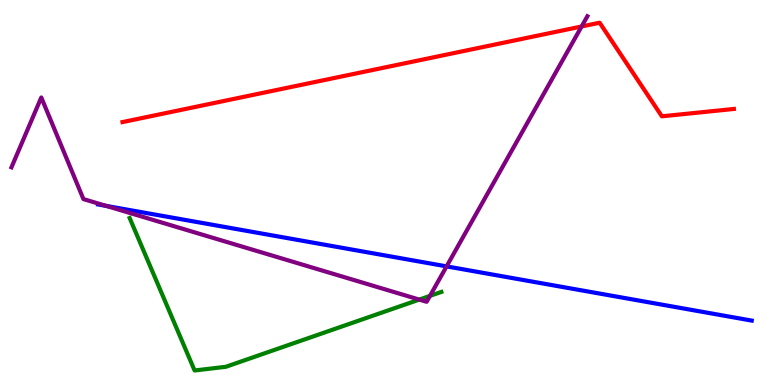[{'lines': ['blue', 'red'], 'intersections': []}, {'lines': ['green', 'red'], 'intersections': []}, {'lines': ['purple', 'red'], 'intersections': [{'x': 7.5, 'y': 9.31}]}, {'lines': ['blue', 'green'], 'intersections': []}, {'lines': ['blue', 'purple'], 'intersections': [{'x': 1.37, 'y': 4.65}, {'x': 5.76, 'y': 3.08}]}, {'lines': ['green', 'purple'], 'intersections': [{'x': 5.41, 'y': 2.22}, {'x': 5.55, 'y': 2.31}]}]